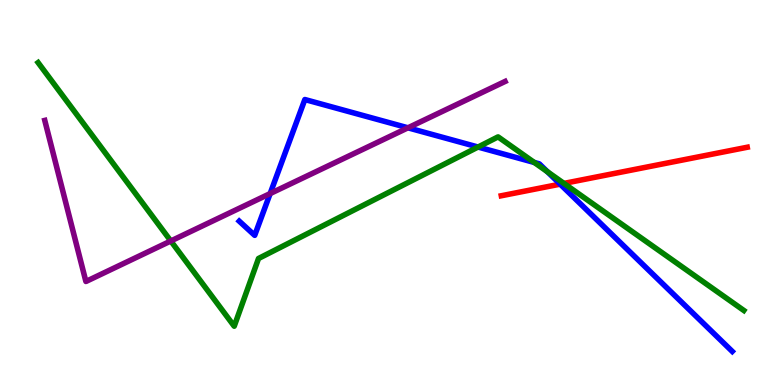[{'lines': ['blue', 'red'], 'intersections': [{'x': 7.23, 'y': 5.22}]}, {'lines': ['green', 'red'], 'intersections': [{'x': 7.28, 'y': 5.24}]}, {'lines': ['purple', 'red'], 'intersections': []}, {'lines': ['blue', 'green'], 'intersections': [{'x': 6.17, 'y': 6.18}, {'x': 6.89, 'y': 5.78}, {'x': 7.06, 'y': 5.54}]}, {'lines': ['blue', 'purple'], 'intersections': [{'x': 3.49, 'y': 4.97}, {'x': 5.26, 'y': 6.68}]}, {'lines': ['green', 'purple'], 'intersections': [{'x': 2.2, 'y': 3.74}]}]